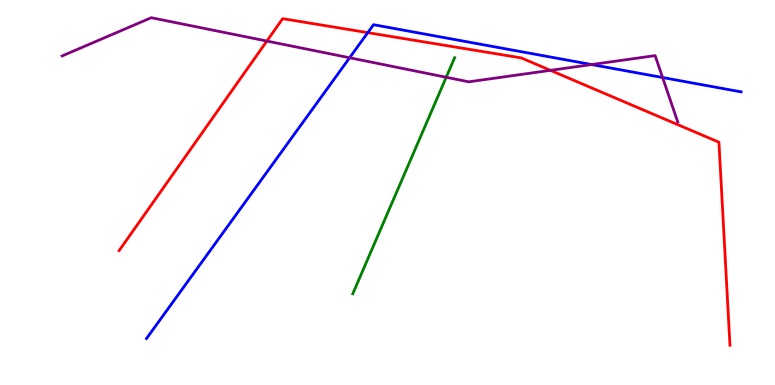[{'lines': ['blue', 'red'], 'intersections': [{'x': 4.75, 'y': 9.15}]}, {'lines': ['green', 'red'], 'intersections': []}, {'lines': ['purple', 'red'], 'intersections': [{'x': 3.44, 'y': 8.93}, {'x': 7.1, 'y': 8.17}]}, {'lines': ['blue', 'green'], 'intersections': []}, {'lines': ['blue', 'purple'], 'intersections': [{'x': 4.51, 'y': 8.5}, {'x': 7.63, 'y': 8.32}, {'x': 8.55, 'y': 7.99}]}, {'lines': ['green', 'purple'], 'intersections': [{'x': 5.76, 'y': 7.99}]}]